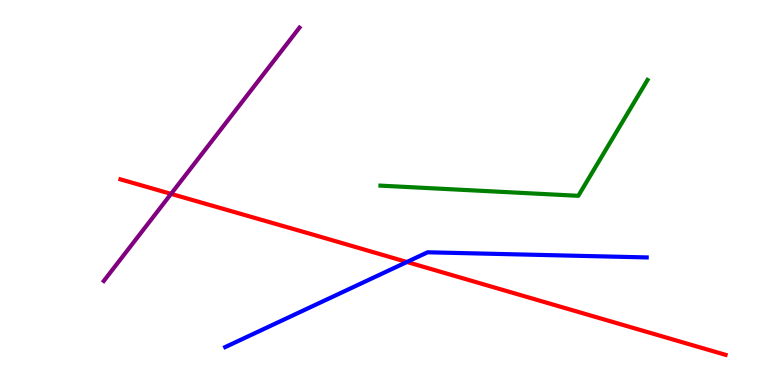[{'lines': ['blue', 'red'], 'intersections': [{'x': 5.25, 'y': 3.2}]}, {'lines': ['green', 'red'], 'intersections': []}, {'lines': ['purple', 'red'], 'intersections': [{'x': 2.21, 'y': 4.96}]}, {'lines': ['blue', 'green'], 'intersections': []}, {'lines': ['blue', 'purple'], 'intersections': []}, {'lines': ['green', 'purple'], 'intersections': []}]